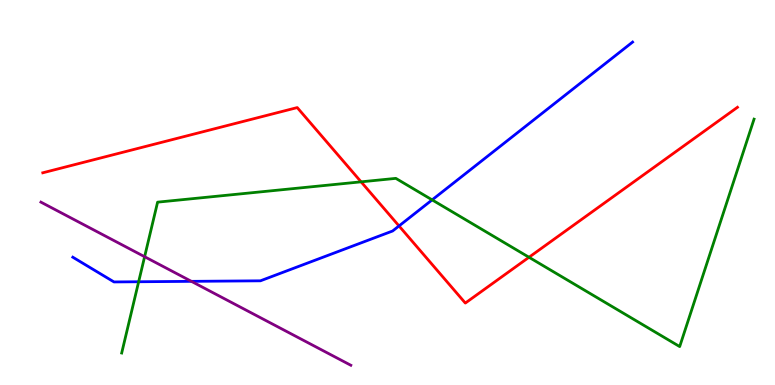[{'lines': ['blue', 'red'], 'intersections': [{'x': 5.15, 'y': 4.13}]}, {'lines': ['green', 'red'], 'intersections': [{'x': 4.66, 'y': 5.28}, {'x': 6.83, 'y': 3.32}]}, {'lines': ['purple', 'red'], 'intersections': []}, {'lines': ['blue', 'green'], 'intersections': [{'x': 1.79, 'y': 2.68}, {'x': 5.58, 'y': 4.81}]}, {'lines': ['blue', 'purple'], 'intersections': [{'x': 2.47, 'y': 2.69}]}, {'lines': ['green', 'purple'], 'intersections': [{'x': 1.87, 'y': 3.33}]}]